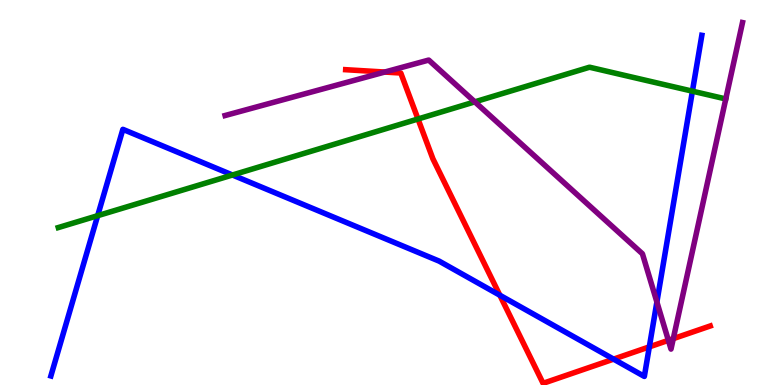[{'lines': ['blue', 'red'], 'intersections': [{'x': 6.45, 'y': 2.33}, {'x': 7.92, 'y': 0.672}, {'x': 8.38, 'y': 0.99}]}, {'lines': ['green', 'red'], 'intersections': [{'x': 5.39, 'y': 6.91}]}, {'lines': ['purple', 'red'], 'intersections': [{'x': 4.96, 'y': 8.13}, {'x': 8.62, 'y': 1.16}, {'x': 8.69, 'y': 1.2}]}, {'lines': ['blue', 'green'], 'intersections': [{'x': 1.26, 'y': 4.4}, {'x': 3.0, 'y': 5.45}, {'x': 8.93, 'y': 7.63}]}, {'lines': ['blue', 'purple'], 'intersections': [{'x': 8.48, 'y': 2.16}]}, {'lines': ['green', 'purple'], 'intersections': [{'x': 6.13, 'y': 7.35}]}]